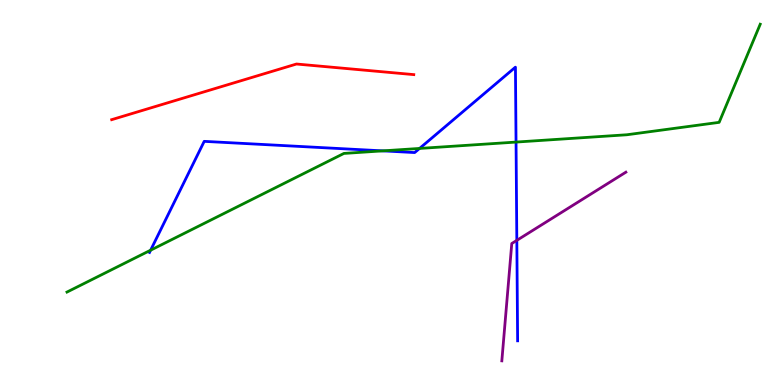[{'lines': ['blue', 'red'], 'intersections': []}, {'lines': ['green', 'red'], 'intersections': []}, {'lines': ['purple', 'red'], 'intersections': []}, {'lines': ['blue', 'green'], 'intersections': [{'x': 1.94, 'y': 3.5}, {'x': 4.94, 'y': 6.08}, {'x': 5.41, 'y': 6.14}, {'x': 6.66, 'y': 6.31}]}, {'lines': ['blue', 'purple'], 'intersections': [{'x': 6.67, 'y': 3.76}]}, {'lines': ['green', 'purple'], 'intersections': []}]